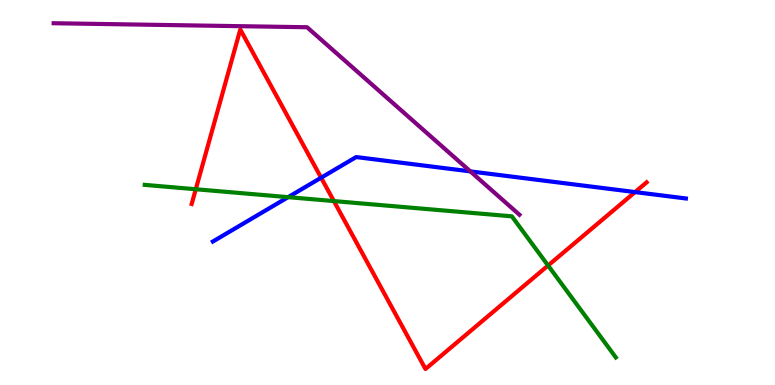[{'lines': ['blue', 'red'], 'intersections': [{'x': 4.14, 'y': 5.38}, {'x': 8.19, 'y': 5.01}]}, {'lines': ['green', 'red'], 'intersections': [{'x': 2.53, 'y': 5.08}, {'x': 4.31, 'y': 4.78}, {'x': 7.07, 'y': 3.1}]}, {'lines': ['purple', 'red'], 'intersections': []}, {'lines': ['blue', 'green'], 'intersections': [{'x': 3.72, 'y': 4.88}]}, {'lines': ['blue', 'purple'], 'intersections': [{'x': 6.07, 'y': 5.55}]}, {'lines': ['green', 'purple'], 'intersections': []}]